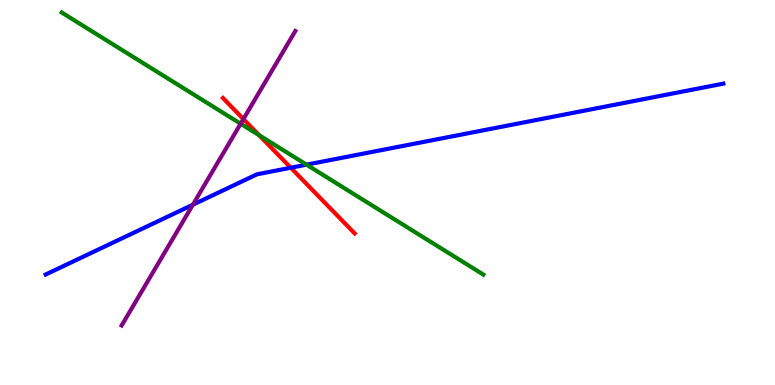[{'lines': ['blue', 'red'], 'intersections': [{'x': 3.75, 'y': 5.64}]}, {'lines': ['green', 'red'], 'intersections': [{'x': 3.34, 'y': 6.49}]}, {'lines': ['purple', 'red'], 'intersections': [{'x': 3.14, 'y': 6.91}]}, {'lines': ['blue', 'green'], 'intersections': [{'x': 3.96, 'y': 5.72}]}, {'lines': ['blue', 'purple'], 'intersections': [{'x': 2.49, 'y': 4.68}]}, {'lines': ['green', 'purple'], 'intersections': [{'x': 3.11, 'y': 6.79}]}]